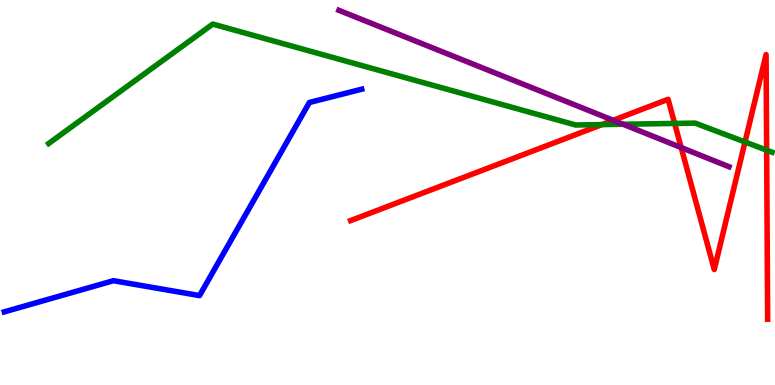[{'lines': ['blue', 'red'], 'intersections': []}, {'lines': ['green', 'red'], 'intersections': [{'x': 7.77, 'y': 6.76}, {'x': 8.71, 'y': 6.79}, {'x': 9.61, 'y': 6.31}, {'x': 9.89, 'y': 6.1}]}, {'lines': ['purple', 'red'], 'intersections': [{'x': 7.91, 'y': 6.88}, {'x': 8.79, 'y': 6.17}]}, {'lines': ['blue', 'green'], 'intersections': []}, {'lines': ['blue', 'purple'], 'intersections': []}, {'lines': ['green', 'purple'], 'intersections': [{'x': 8.04, 'y': 6.77}]}]